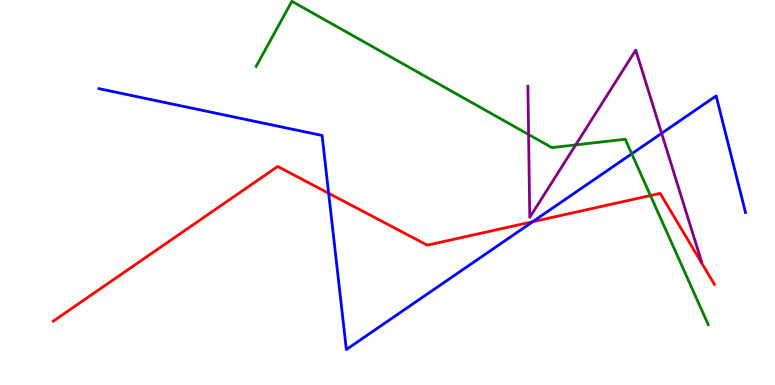[{'lines': ['blue', 'red'], 'intersections': [{'x': 4.24, 'y': 4.98}, {'x': 6.87, 'y': 4.24}]}, {'lines': ['green', 'red'], 'intersections': [{'x': 8.39, 'y': 4.92}]}, {'lines': ['purple', 'red'], 'intersections': []}, {'lines': ['blue', 'green'], 'intersections': [{'x': 8.15, 'y': 6.01}]}, {'lines': ['blue', 'purple'], 'intersections': [{'x': 8.54, 'y': 6.54}]}, {'lines': ['green', 'purple'], 'intersections': [{'x': 6.82, 'y': 6.51}, {'x': 7.43, 'y': 6.24}]}]